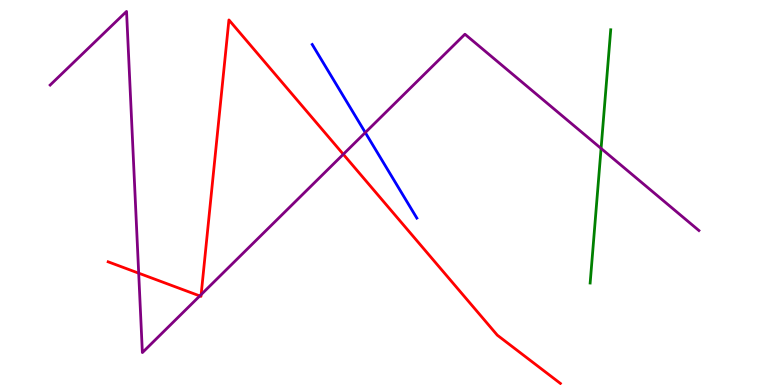[{'lines': ['blue', 'red'], 'intersections': []}, {'lines': ['green', 'red'], 'intersections': []}, {'lines': ['purple', 'red'], 'intersections': [{'x': 1.79, 'y': 2.9}, {'x': 2.58, 'y': 2.31}, {'x': 2.6, 'y': 2.35}, {'x': 4.43, 'y': 5.99}]}, {'lines': ['blue', 'green'], 'intersections': []}, {'lines': ['blue', 'purple'], 'intersections': [{'x': 4.71, 'y': 6.56}]}, {'lines': ['green', 'purple'], 'intersections': [{'x': 7.76, 'y': 6.14}]}]